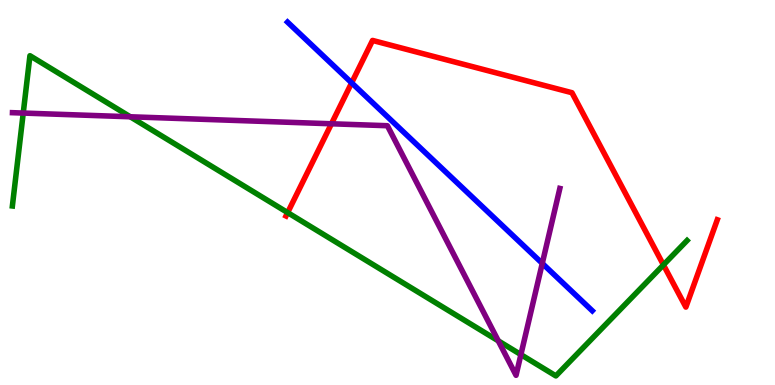[{'lines': ['blue', 'red'], 'intersections': [{'x': 4.54, 'y': 7.85}]}, {'lines': ['green', 'red'], 'intersections': [{'x': 3.71, 'y': 4.48}, {'x': 8.56, 'y': 3.12}]}, {'lines': ['purple', 'red'], 'intersections': [{'x': 4.28, 'y': 6.79}]}, {'lines': ['blue', 'green'], 'intersections': []}, {'lines': ['blue', 'purple'], 'intersections': [{'x': 7.0, 'y': 3.16}]}, {'lines': ['green', 'purple'], 'intersections': [{'x': 0.3, 'y': 7.06}, {'x': 1.68, 'y': 6.97}, {'x': 6.43, 'y': 1.15}, {'x': 6.72, 'y': 0.789}]}]